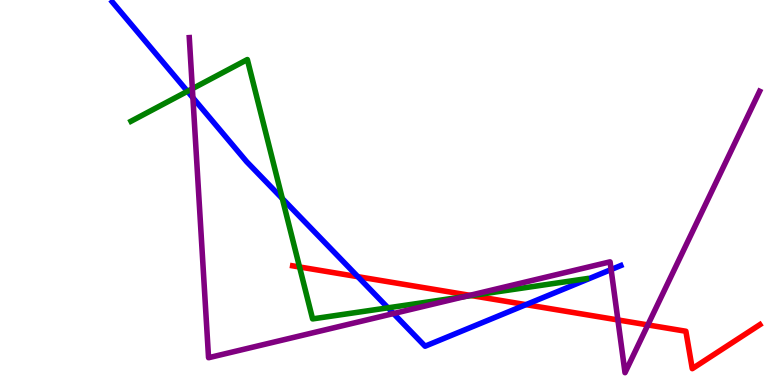[{'lines': ['blue', 'red'], 'intersections': [{'x': 4.62, 'y': 2.81}, {'x': 6.79, 'y': 2.09}]}, {'lines': ['green', 'red'], 'intersections': [{'x': 3.86, 'y': 3.07}, {'x': 6.08, 'y': 2.32}]}, {'lines': ['purple', 'red'], 'intersections': [{'x': 6.06, 'y': 2.33}, {'x': 7.97, 'y': 1.69}, {'x': 8.36, 'y': 1.56}]}, {'lines': ['blue', 'green'], 'intersections': [{'x': 2.42, 'y': 7.63}, {'x': 3.64, 'y': 4.84}, {'x': 5.01, 'y': 2.0}]}, {'lines': ['blue', 'purple'], 'intersections': [{'x': 2.49, 'y': 7.46}, {'x': 5.08, 'y': 1.86}, {'x': 7.89, 'y': 3.0}]}, {'lines': ['green', 'purple'], 'intersections': [{'x': 2.48, 'y': 7.7}, {'x': 6.0, 'y': 2.3}]}]